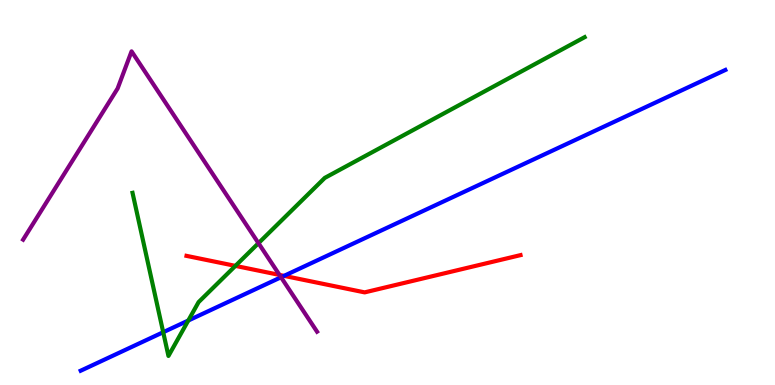[{'lines': ['blue', 'red'], 'intersections': [{'x': 3.66, 'y': 2.84}]}, {'lines': ['green', 'red'], 'intersections': [{'x': 3.04, 'y': 3.09}]}, {'lines': ['purple', 'red'], 'intersections': [{'x': 3.61, 'y': 2.86}]}, {'lines': ['blue', 'green'], 'intersections': [{'x': 2.11, 'y': 1.37}, {'x': 2.43, 'y': 1.67}]}, {'lines': ['blue', 'purple'], 'intersections': [{'x': 3.63, 'y': 2.8}]}, {'lines': ['green', 'purple'], 'intersections': [{'x': 3.34, 'y': 3.68}]}]